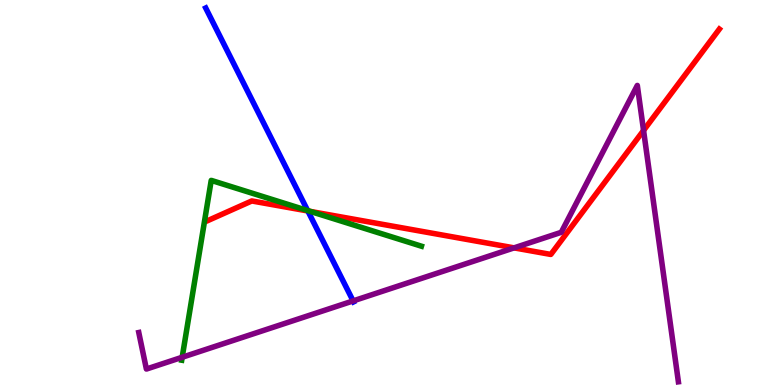[{'lines': ['blue', 'red'], 'intersections': [{'x': 3.97, 'y': 4.52}]}, {'lines': ['green', 'red'], 'intersections': [{'x': 4.01, 'y': 4.51}]}, {'lines': ['purple', 'red'], 'intersections': [{'x': 6.63, 'y': 3.56}, {'x': 8.3, 'y': 6.61}]}, {'lines': ['blue', 'green'], 'intersections': [{'x': 3.97, 'y': 4.53}]}, {'lines': ['blue', 'purple'], 'intersections': [{'x': 4.56, 'y': 2.18}]}, {'lines': ['green', 'purple'], 'intersections': [{'x': 2.35, 'y': 0.721}]}]